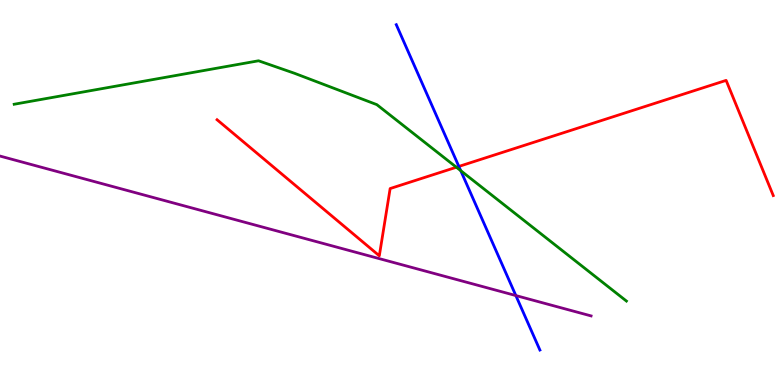[{'lines': ['blue', 'red'], 'intersections': [{'x': 5.92, 'y': 5.68}]}, {'lines': ['green', 'red'], 'intersections': [{'x': 5.89, 'y': 5.66}]}, {'lines': ['purple', 'red'], 'intersections': []}, {'lines': ['blue', 'green'], 'intersections': [{'x': 5.94, 'y': 5.57}]}, {'lines': ['blue', 'purple'], 'intersections': [{'x': 6.66, 'y': 2.32}]}, {'lines': ['green', 'purple'], 'intersections': []}]